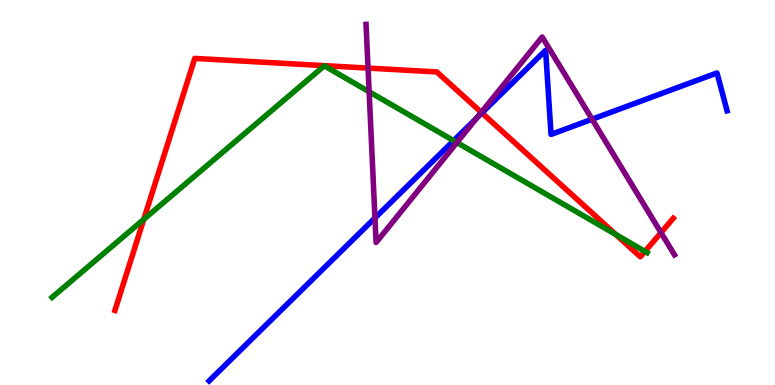[{'lines': ['blue', 'red'], 'intersections': [{'x': 6.22, 'y': 7.07}]}, {'lines': ['green', 'red'], 'intersections': [{'x': 1.86, 'y': 4.3}, {'x': 7.95, 'y': 3.91}, {'x': 8.32, 'y': 3.47}]}, {'lines': ['purple', 'red'], 'intersections': [{'x': 4.75, 'y': 8.23}, {'x': 6.21, 'y': 7.08}, {'x': 8.53, 'y': 3.96}]}, {'lines': ['blue', 'green'], 'intersections': [{'x': 5.85, 'y': 6.35}]}, {'lines': ['blue', 'purple'], 'intersections': [{'x': 4.84, 'y': 4.34}, {'x': 6.15, 'y': 6.94}, {'x': 7.64, 'y': 6.9}]}, {'lines': ['green', 'purple'], 'intersections': [{'x': 4.76, 'y': 7.62}, {'x': 5.9, 'y': 6.3}]}]